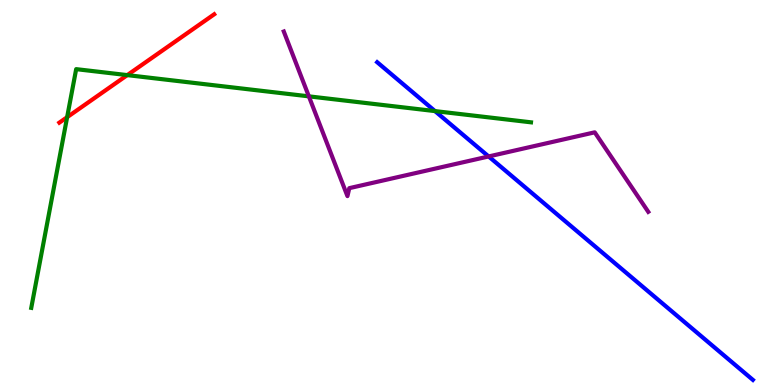[{'lines': ['blue', 'red'], 'intersections': []}, {'lines': ['green', 'red'], 'intersections': [{'x': 0.866, 'y': 6.96}, {'x': 1.64, 'y': 8.05}]}, {'lines': ['purple', 'red'], 'intersections': []}, {'lines': ['blue', 'green'], 'intersections': [{'x': 5.61, 'y': 7.11}]}, {'lines': ['blue', 'purple'], 'intersections': [{'x': 6.3, 'y': 5.94}]}, {'lines': ['green', 'purple'], 'intersections': [{'x': 3.99, 'y': 7.5}]}]